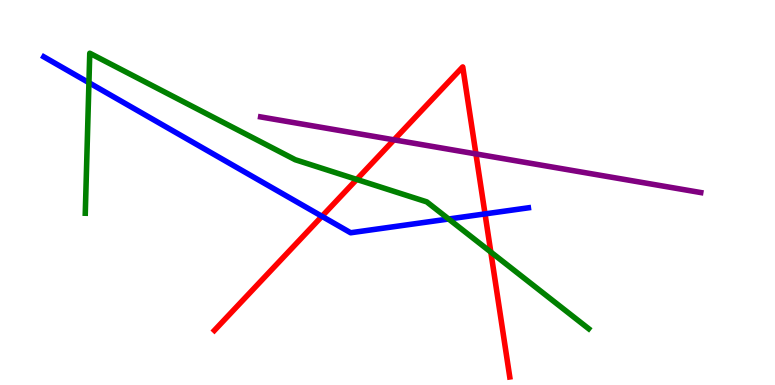[{'lines': ['blue', 'red'], 'intersections': [{'x': 4.15, 'y': 4.38}, {'x': 6.26, 'y': 4.44}]}, {'lines': ['green', 'red'], 'intersections': [{'x': 4.6, 'y': 5.34}, {'x': 6.33, 'y': 3.45}]}, {'lines': ['purple', 'red'], 'intersections': [{'x': 5.08, 'y': 6.37}, {'x': 6.14, 'y': 6.0}]}, {'lines': ['blue', 'green'], 'intersections': [{'x': 1.15, 'y': 7.85}, {'x': 5.79, 'y': 4.31}]}, {'lines': ['blue', 'purple'], 'intersections': []}, {'lines': ['green', 'purple'], 'intersections': []}]